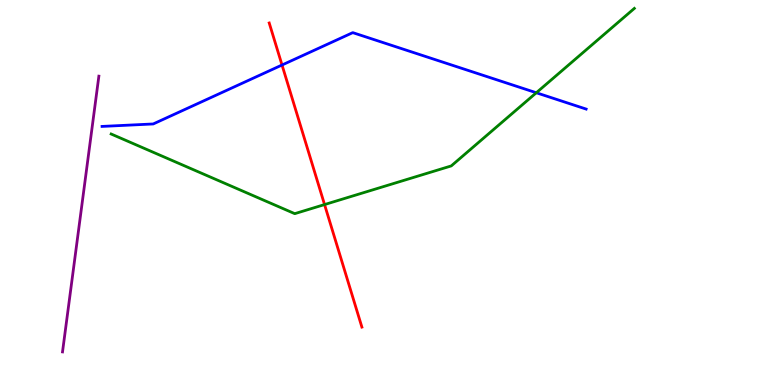[{'lines': ['blue', 'red'], 'intersections': [{'x': 3.64, 'y': 8.31}]}, {'lines': ['green', 'red'], 'intersections': [{'x': 4.19, 'y': 4.69}]}, {'lines': ['purple', 'red'], 'intersections': []}, {'lines': ['blue', 'green'], 'intersections': [{'x': 6.92, 'y': 7.59}]}, {'lines': ['blue', 'purple'], 'intersections': []}, {'lines': ['green', 'purple'], 'intersections': []}]